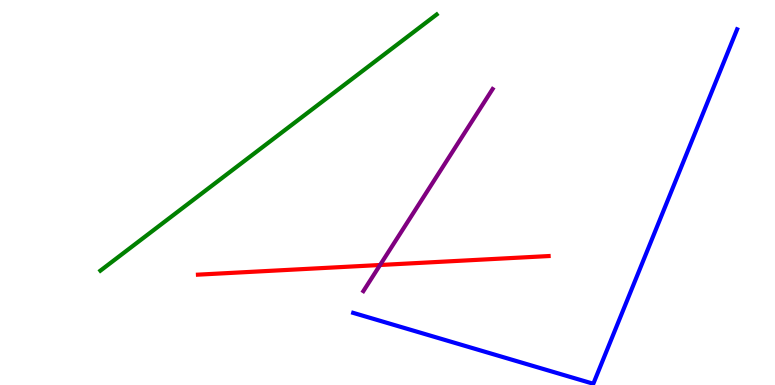[{'lines': ['blue', 'red'], 'intersections': []}, {'lines': ['green', 'red'], 'intersections': []}, {'lines': ['purple', 'red'], 'intersections': [{'x': 4.9, 'y': 3.12}]}, {'lines': ['blue', 'green'], 'intersections': []}, {'lines': ['blue', 'purple'], 'intersections': []}, {'lines': ['green', 'purple'], 'intersections': []}]